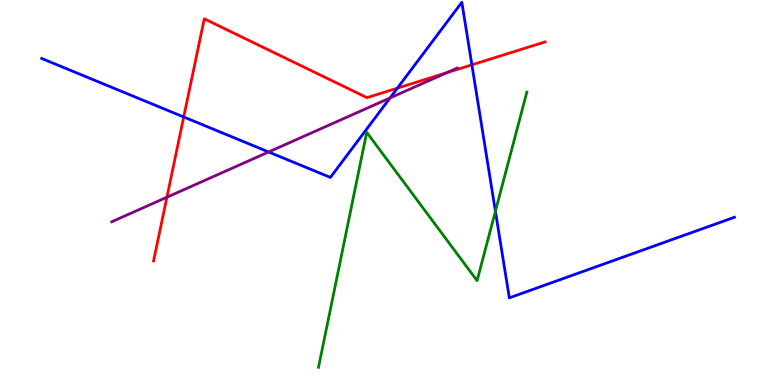[{'lines': ['blue', 'red'], 'intersections': [{'x': 2.37, 'y': 6.96}, {'x': 5.13, 'y': 7.71}, {'x': 6.09, 'y': 8.32}]}, {'lines': ['green', 'red'], 'intersections': []}, {'lines': ['purple', 'red'], 'intersections': [{'x': 2.15, 'y': 4.88}, {'x': 5.77, 'y': 8.11}]}, {'lines': ['blue', 'green'], 'intersections': [{'x': 6.39, 'y': 4.51}]}, {'lines': ['blue', 'purple'], 'intersections': [{'x': 3.47, 'y': 6.05}, {'x': 5.03, 'y': 7.46}]}, {'lines': ['green', 'purple'], 'intersections': []}]